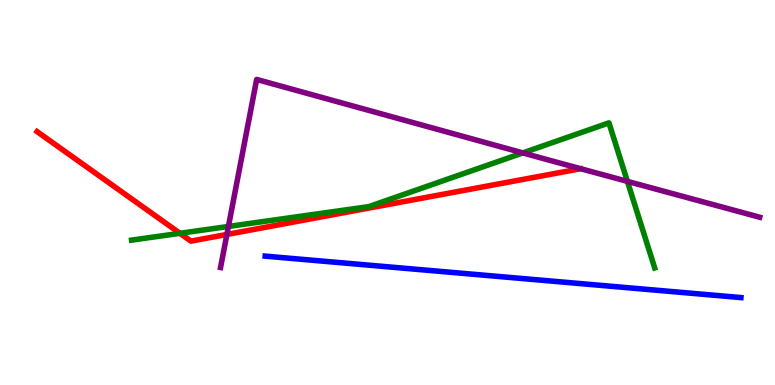[{'lines': ['blue', 'red'], 'intersections': []}, {'lines': ['green', 'red'], 'intersections': [{'x': 2.32, 'y': 3.94}]}, {'lines': ['purple', 'red'], 'intersections': [{'x': 2.93, 'y': 3.91}]}, {'lines': ['blue', 'green'], 'intersections': []}, {'lines': ['blue', 'purple'], 'intersections': []}, {'lines': ['green', 'purple'], 'intersections': [{'x': 2.95, 'y': 4.12}, {'x': 6.75, 'y': 6.03}, {'x': 8.1, 'y': 5.29}]}]